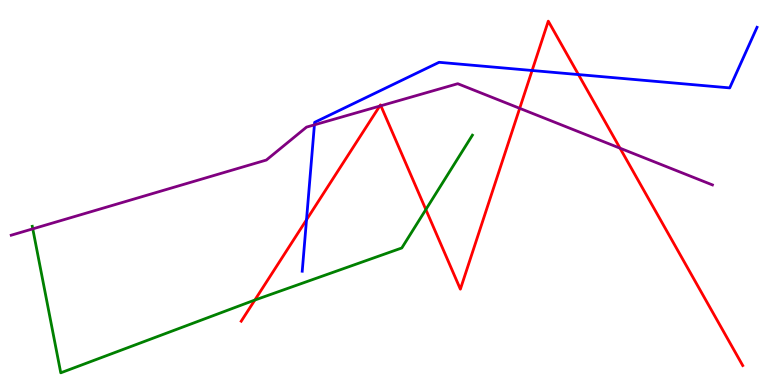[{'lines': ['blue', 'red'], 'intersections': [{'x': 3.95, 'y': 4.29}, {'x': 6.87, 'y': 8.17}, {'x': 7.46, 'y': 8.06}]}, {'lines': ['green', 'red'], 'intersections': [{'x': 3.29, 'y': 2.21}, {'x': 5.49, 'y': 4.56}]}, {'lines': ['purple', 'red'], 'intersections': [{'x': 4.9, 'y': 7.24}, {'x': 4.91, 'y': 7.25}, {'x': 6.71, 'y': 7.19}, {'x': 8.0, 'y': 6.15}]}, {'lines': ['blue', 'green'], 'intersections': []}, {'lines': ['blue', 'purple'], 'intersections': [{'x': 4.06, 'y': 6.76}]}, {'lines': ['green', 'purple'], 'intersections': [{'x': 0.423, 'y': 4.06}]}]